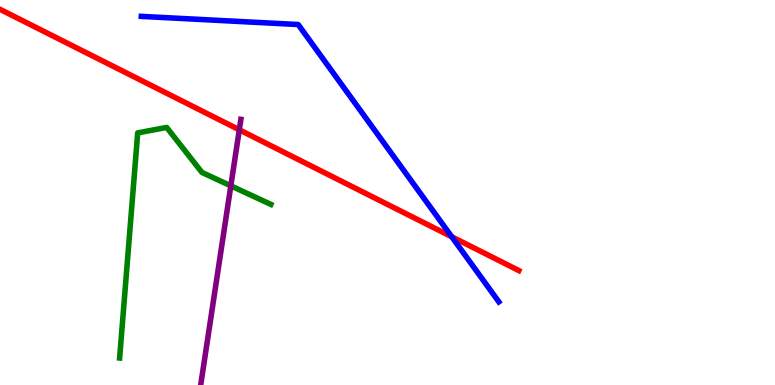[{'lines': ['blue', 'red'], 'intersections': [{'x': 5.83, 'y': 3.85}]}, {'lines': ['green', 'red'], 'intersections': []}, {'lines': ['purple', 'red'], 'intersections': [{'x': 3.09, 'y': 6.63}]}, {'lines': ['blue', 'green'], 'intersections': []}, {'lines': ['blue', 'purple'], 'intersections': []}, {'lines': ['green', 'purple'], 'intersections': [{'x': 2.98, 'y': 5.17}]}]